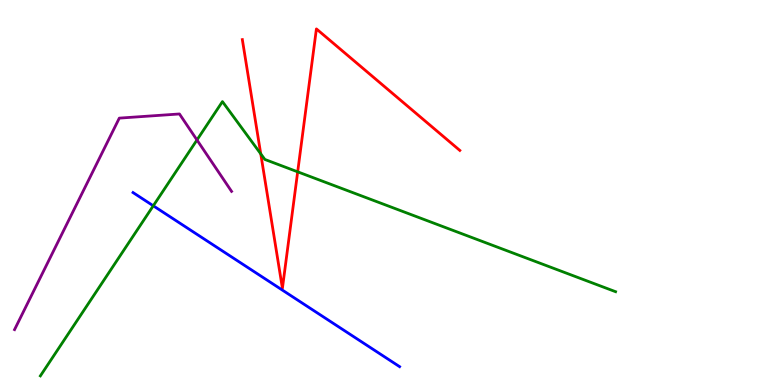[{'lines': ['blue', 'red'], 'intersections': []}, {'lines': ['green', 'red'], 'intersections': [{'x': 3.36, 'y': 6.0}, {'x': 3.84, 'y': 5.54}]}, {'lines': ['purple', 'red'], 'intersections': []}, {'lines': ['blue', 'green'], 'intersections': [{'x': 1.98, 'y': 4.65}]}, {'lines': ['blue', 'purple'], 'intersections': []}, {'lines': ['green', 'purple'], 'intersections': [{'x': 2.54, 'y': 6.36}]}]